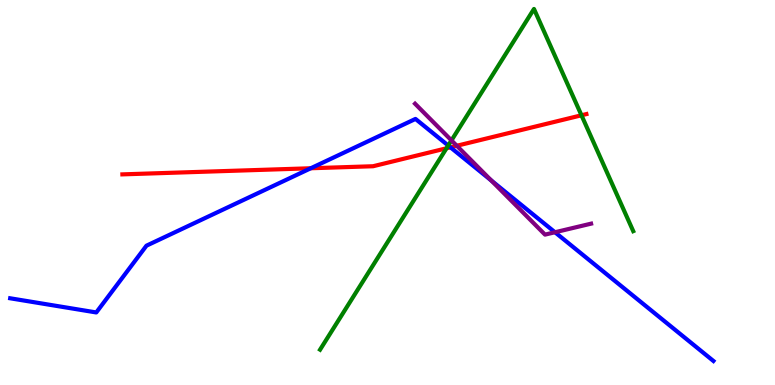[{'lines': ['blue', 'red'], 'intersections': [{'x': 4.01, 'y': 5.63}, {'x': 5.81, 'y': 6.17}]}, {'lines': ['green', 'red'], 'intersections': [{'x': 5.76, 'y': 6.15}, {'x': 7.5, 'y': 7.01}]}, {'lines': ['purple', 'red'], 'intersections': [{'x': 5.89, 'y': 6.21}]}, {'lines': ['blue', 'green'], 'intersections': [{'x': 5.78, 'y': 6.22}]}, {'lines': ['blue', 'purple'], 'intersections': [{'x': 6.34, 'y': 5.31}, {'x': 7.16, 'y': 3.97}]}, {'lines': ['green', 'purple'], 'intersections': [{'x': 5.83, 'y': 6.35}]}]